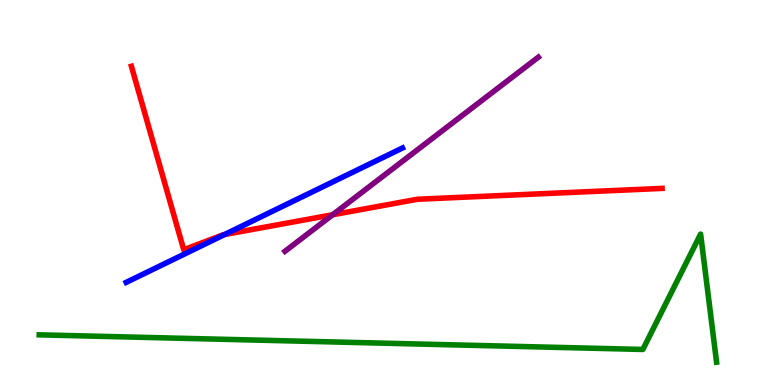[{'lines': ['blue', 'red'], 'intersections': [{'x': 2.9, 'y': 3.91}]}, {'lines': ['green', 'red'], 'intersections': []}, {'lines': ['purple', 'red'], 'intersections': [{'x': 4.29, 'y': 4.42}]}, {'lines': ['blue', 'green'], 'intersections': []}, {'lines': ['blue', 'purple'], 'intersections': []}, {'lines': ['green', 'purple'], 'intersections': []}]